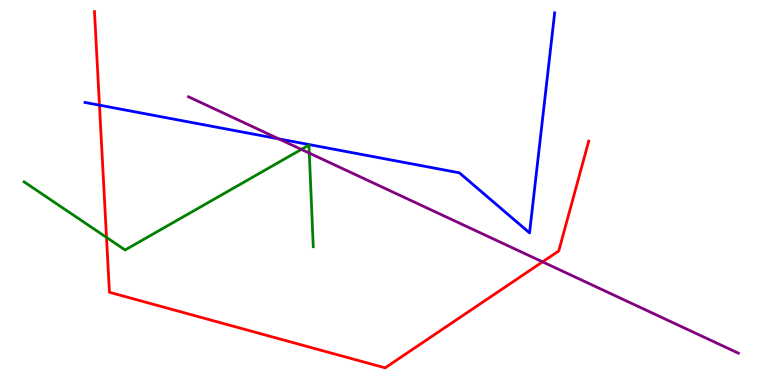[{'lines': ['blue', 'red'], 'intersections': [{'x': 1.28, 'y': 7.27}]}, {'lines': ['green', 'red'], 'intersections': [{'x': 1.37, 'y': 3.83}]}, {'lines': ['purple', 'red'], 'intersections': [{'x': 7.0, 'y': 3.2}]}, {'lines': ['blue', 'green'], 'intersections': []}, {'lines': ['blue', 'purple'], 'intersections': [{'x': 3.6, 'y': 6.39}]}, {'lines': ['green', 'purple'], 'intersections': [{'x': 3.89, 'y': 6.12}, {'x': 3.99, 'y': 6.02}]}]